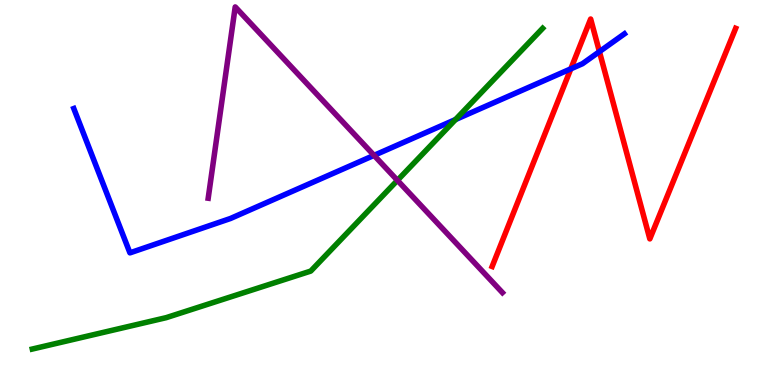[{'lines': ['blue', 'red'], 'intersections': [{'x': 7.37, 'y': 8.21}, {'x': 7.73, 'y': 8.66}]}, {'lines': ['green', 'red'], 'intersections': []}, {'lines': ['purple', 'red'], 'intersections': []}, {'lines': ['blue', 'green'], 'intersections': [{'x': 5.88, 'y': 6.9}]}, {'lines': ['blue', 'purple'], 'intersections': [{'x': 4.83, 'y': 5.96}]}, {'lines': ['green', 'purple'], 'intersections': [{'x': 5.13, 'y': 5.32}]}]